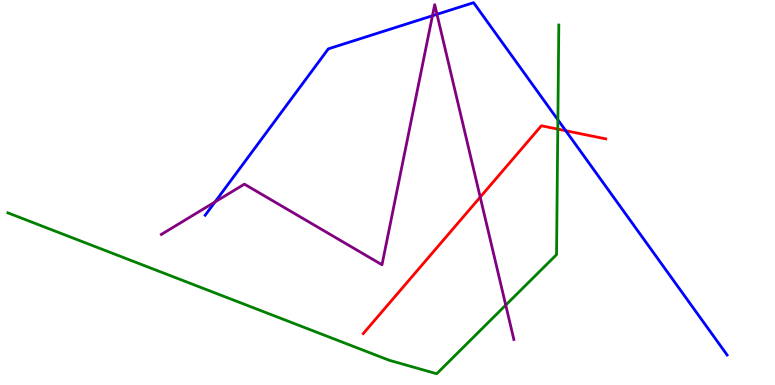[{'lines': ['blue', 'red'], 'intersections': [{'x': 7.3, 'y': 6.6}]}, {'lines': ['green', 'red'], 'intersections': [{'x': 7.2, 'y': 6.65}]}, {'lines': ['purple', 'red'], 'intersections': [{'x': 6.2, 'y': 4.88}]}, {'lines': ['blue', 'green'], 'intersections': [{'x': 7.2, 'y': 6.89}]}, {'lines': ['blue', 'purple'], 'intersections': [{'x': 2.77, 'y': 4.75}, {'x': 5.58, 'y': 9.59}, {'x': 5.64, 'y': 9.63}]}, {'lines': ['green', 'purple'], 'intersections': [{'x': 6.53, 'y': 2.07}]}]